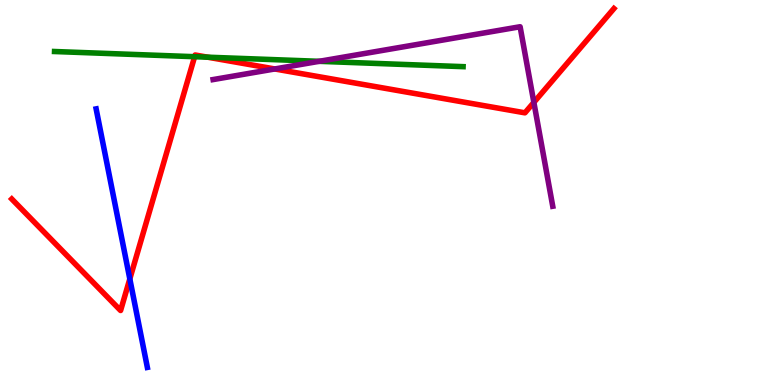[{'lines': ['blue', 'red'], 'intersections': [{'x': 1.68, 'y': 2.76}]}, {'lines': ['green', 'red'], 'intersections': [{'x': 2.51, 'y': 8.53}, {'x': 2.68, 'y': 8.51}]}, {'lines': ['purple', 'red'], 'intersections': [{'x': 3.55, 'y': 8.21}, {'x': 6.89, 'y': 7.34}]}, {'lines': ['blue', 'green'], 'intersections': []}, {'lines': ['blue', 'purple'], 'intersections': []}, {'lines': ['green', 'purple'], 'intersections': [{'x': 4.12, 'y': 8.41}]}]